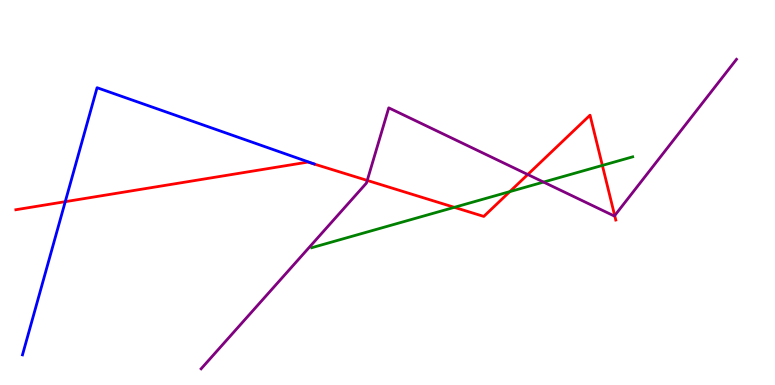[{'lines': ['blue', 'red'], 'intersections': [{'x': 0.842, 'y': 4.76}]}, {'lines': ['green', 'red'], 'intersections': [{'x': 5.86, 'y': 4.61}, {'x': 6.58, 'y': 5.02}, {'x': 7.77, 'y': 5.7}]}, {'lines': ['purple', 'red'], 'intersections': [{'x': 4.74, 'y': 5.31}, {'x': 6.81, 'y': 5.47}, {'x': 7.93, 'y': 4.4}]}, {'lines': ['blue', 'green'], 'intersections': []}, {'lines': ['blue', 'purple'], 'intersections': []}, {'lines': ['green', 'purple'], 'intersections': [{'x': 7.01, 'y': 5.27}]}]